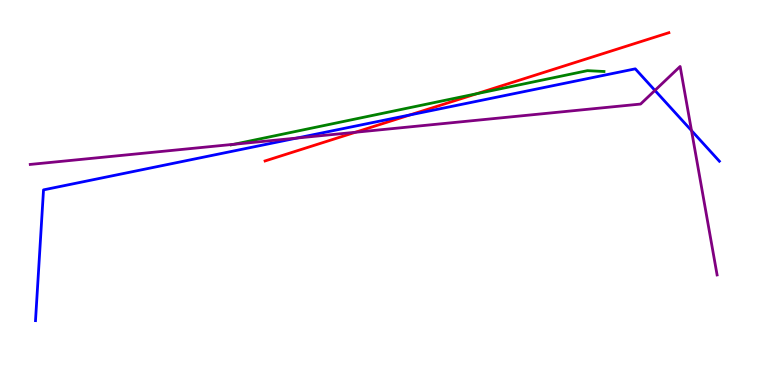[{'lines': ['blue', 'red'], 'intersections': [{'x': 5.29, 'y': 7.01}]}, {'lines': ['green', 'red'], 'intersections': [{'x': 6.15, 'y': 7.57}]}, {'lines': ['purple', 'red'], 'intersections': [{'x': 4.59, 'y': 6.56}]}, {'lines': ['blue', 'green'], 'intersections': []}, {'lines': ['blue', 'purple'], 'intersections': [{'x': 3.83, 'y': 6.41}, {'x': 8.45, 'y': 7.65}, {'x': 8.92, 'y': 6.61}]}, {'lines': ['green', 'purple'], 'intersections': [{'x': 3.02, 'y': 6.25}]}]